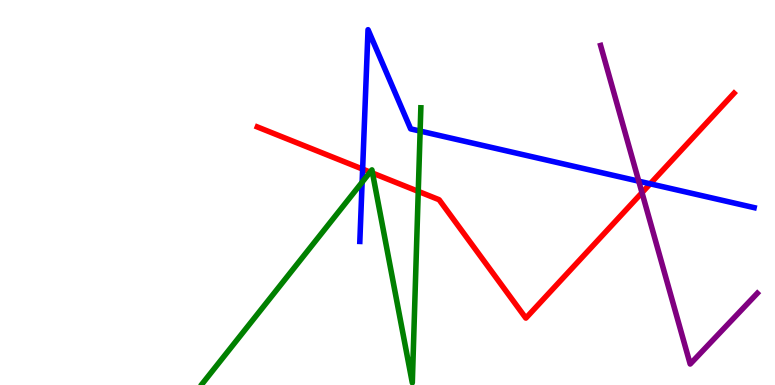[{'lines': ['blue', 'red'], 'intersections': [{'x': 4.68, 'y': 5.61}, {'x': 8.39, 'y': 5.23}]}, {'lines': ['green', 'red'], 'intersections': [{'x': 4.78, 'y': 5.53}, {'x': 4.81, 'y': 5.5}, {'x': 5.4, 'y': 5.03}]}, {'lines': ['purple', 'red'], 'intersections': [{'x': 8.28, 'y': 5.0}]}, {'lines': ['blue', 'green'], 'intersections': [{'x': 4.67, 'y': 5.27}, {'x': 5.42, 'y': 6.6}]}, {'lines': ['blue', 'purple'], 'intersections': [{'x': 8.24, 'y': 5.29}]}, {'lines': ['green', 'purple'], 'intersections': []}]